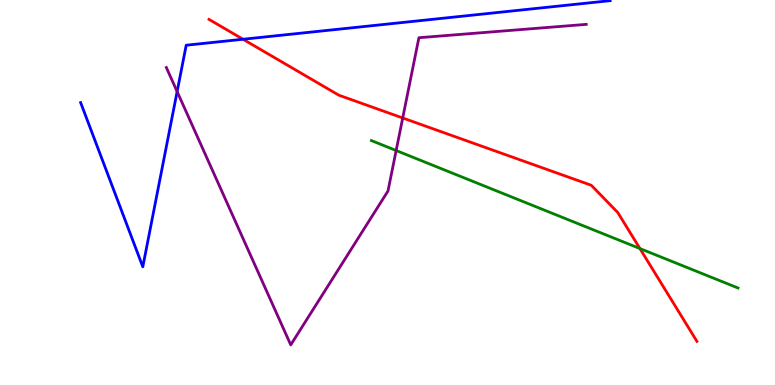[{'lines': ['blue', 'red'], 'intersections': [{'x': 3.14, 'y': 8.98}]}, {'lines': ['green', 'red'], 'intersections': [{'x': 8.26, 'y': 3.54}]}, {'lines': ['purple', 'red'], 'intersections': [{'x': 5.2, 'y': 6.94}]}, {'lines': ['blue', 'green'], 'intersections': []}, {'lines': ['blue', 'purple'], 'intersections': [{'x': 2.29, 'y': 7.62}]}, {'lines': ['green', 'purple'], 'intersections': [{'x': 5.11, 'y': 6.09}]}]